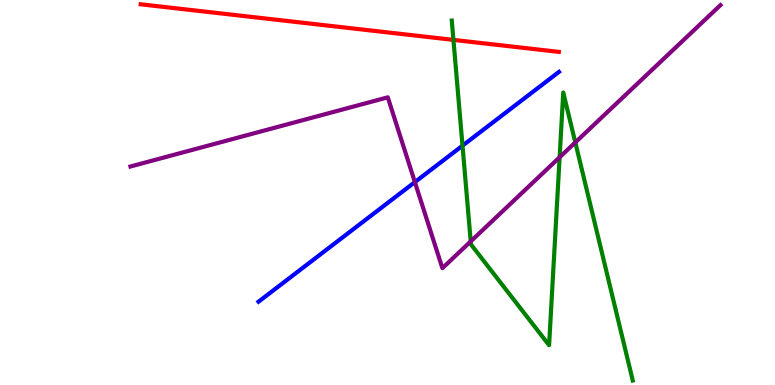[{'lines': ['blue', 'red'], 'intersections': []}, {'lines': ['green', 'red'], 'intersections': [{'x': 5.85, 'y': 8.96}]}, {'lines': ['purple', 'red'], 'intersections': []}, {'lines': ['blue', 'green'], 'intersections': [{'x': 5.97, 'y': 6.22}]}, {'lines': ['blue', 'purple'], 'intersections': [{'x': 5.35, 'y': 5.27}]}, {'lines': ['green', 'purple'], 'intersections': [{'x': 6.07, 'y': 3.73}, {'x': 7.22, 'y': 5.92}, {'x': 7.42, 'y': 6.3}]}]